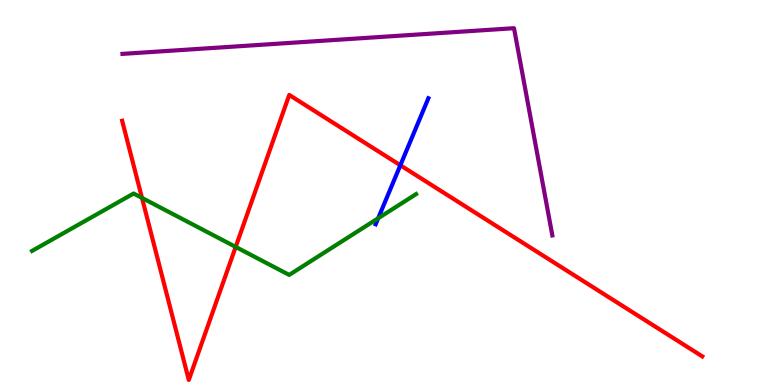[{'lines': ['blue', 'red'], 'intersections': [{'x': 5.17, 'y': 5.71}]}, {'lines': ['green', 'red'], 'intersections': [{'x': 1.83, 'y': 4.86}, {'x': 3.04, 'y': 3.59}]}, {'lines': ['purple', 'red'], 'intersections': []}, {'lines': ['blue', 'green'], 'intersections': [{'x': 4.88, 'y': 4.33}]}, {'lines': ['blue', 'purple'], 'intersections': []}, {'lines': ['green', 'purple'], 'intersections': []}]